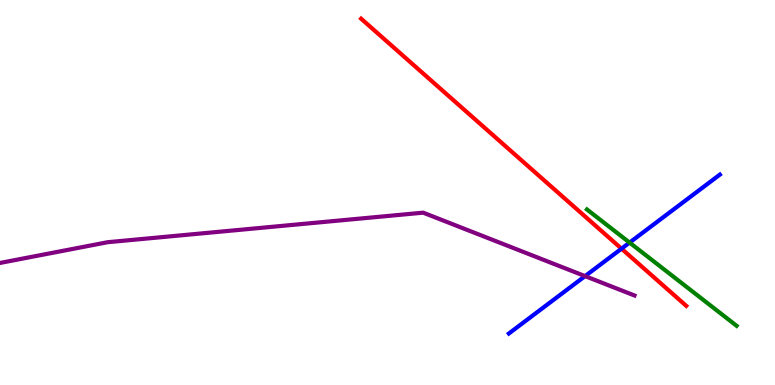[{'lines': ['blue', 'red'], 'intersections': [{'x': 8.02, 'y': 3.54}]}, {'lines': ['green', 'red'], 'intersections': []}, {'lines': ['purple', 'red'], 'intersections': []}, {'lines': ['blue', 'green'], 'intersections': [{'x': 8.12, 'y': 3.7}]}, {'lines': ['blue', 'purple'], 'intersections': [{'x': 7.55, 'y': 2.83}]}, {'lines': ['green', 'purple'], 'intersections': []}]